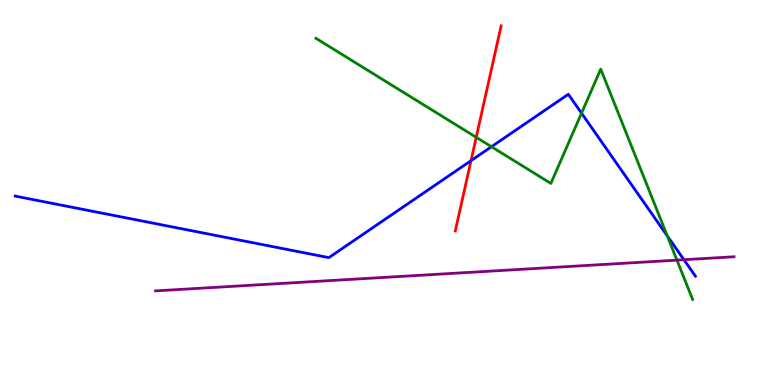[{'lines': ['blue', 'red'], 'intersections': [{'x': 6.08, 'y': 5.83}]}, {'lines': ['green', 'red'], 'intersections': [{'x': 6.14, 'y': 6.43}]}, {'lines': ['purple', 'red'], 'intersections': []}, {'lines': ['blue', 'green'], 'intersections': [{'x': 6.34, 'y': 6.19}, {'x': 7.5, 'y': 7.06}, {'x': 8.61, 'y': 3.87}]}, {'lines': ['blue', 'purple'], 'intersections': [{'x': 8.82, 'y': 3.25}]}, {'lines': ['green', 'purple'], 'intersections': [{'x': 8.73, 'y': 3.24}]}]